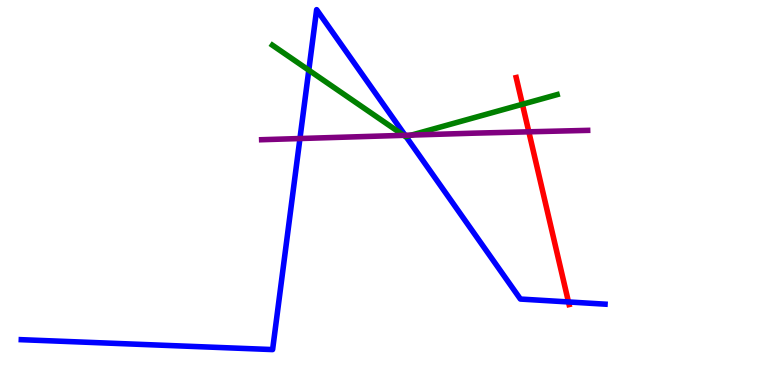[{'lines': ['blue', 'red'], 'intersections': [{'x': 7.34, 'y': 2.16}]}, {'lines': ['green', 'red'], 'intersections': [{'x': 6.74, 'y': 7.29}]}, {'lines': ['purple', 'red'], 'intersections': [{'x': 6.82, 'y': 6.58}]}, {'lines': ['blue', 'green'], 'intersections': [{'x': 3.98, 'y': 8.18}, {'x': 5.24, 'y': 6.45}]}, {'lines': ['blue', 'purple'], 'intersections': [{'x': 3.87, 'y': 6.4}, {'x': 5.23, 'y': 6.49}]}, {'lines': ['green', 'purple'], 'intersections': [{'x': 5.21, 'y': 6.48}, {'x': 5.31, 'y': 6.49}]}]